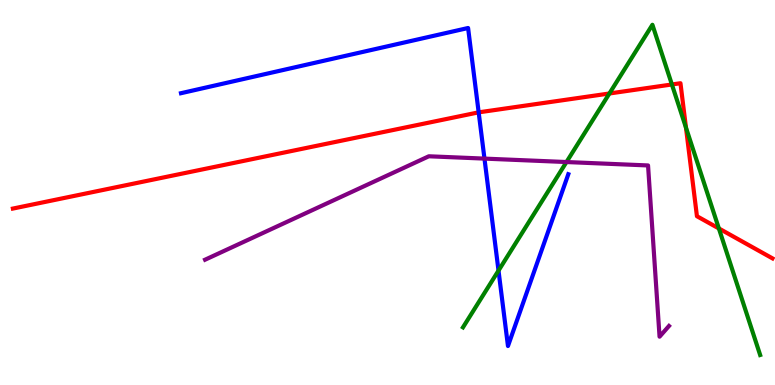[{'lines': ['blue', 'red'], 'intersections': [{'x': 6.18, 'y': 7.08}]}, {'lines': ['green', 'red'], 'intersections': [{'x': 7.86, 'y': 7.57}, {'x': 8.67, 'y': 7.81}, {'x': 8.85, 'y': 6.69}, {'x': 9.28, 'y': 4.07}]}, {'lines': ['purple', 'red'], 'intersections': []}, {'lines': ['blue', 'green'], 'intersections': [{'x': 6.43, 'y': 2.97}]}, {'lines': ['blue', 'purple'], 'intersections': [{'x': 6.25, 'y': 5.88}]}, {'lines': ['green', 'purple'], 'intersections': [{'x': 7.31, 'y': 5.79}]}]